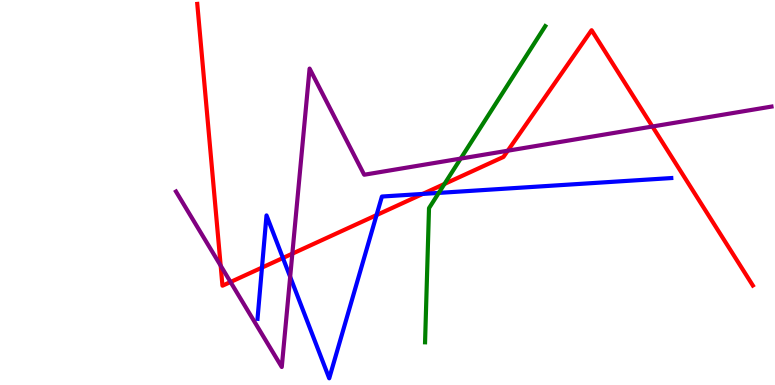[{'lines': ['blue', 'red'], 'intersections': [{'x': 3.38, 'y': 3.05}, {'x': 3.65, 'y': 3.3}, {'x': 4.86, 'y': 4.41}, {'x': 5.45, 'y': 4.96}]}, {'lines': ['green', 'red'], 'intersections': [{'x': 5.74, 'y': 5.22}]}, {'lines': ['purple', 'red'], 'intersections': [{'x': 2.85, 'y': 3.1}, {'x': 2.97, 'y': 2.68}, {'x': 3.77, 'y': 3.41}, {'x': 6.55, 'y': 6.09}, {'x': 8.42, 'y': 6.71}]}, {'lines': ['blue', 'green'], 'intersections': [{'x': 5.66, 'y': 4.99}]}, {'lines': ['blue', 'purple'], 'intersections': [{'x': 3.74, 'y': 2.81}]}, {'lines': ['green', 'purple'], 'intersections': [{'x': 5.94, 'y': 5.88}]}]